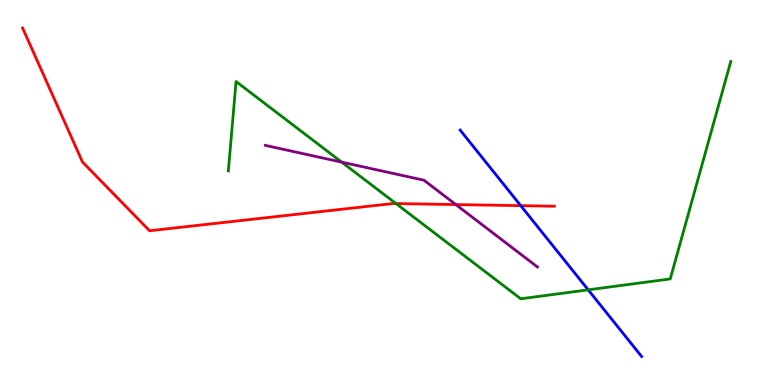[{'lines': ['blue', 'red'], 'intersections': [{'x': 6.72, 'y': 4.66}]}, {'lines': ['green', 'red'], 'intersections': [{'x': 5.11, 'y': 4.71}]}, {'lines': ['purple', 'red'], 'intersections': [{'x': 5.88, 'y': 4.69}]}, {'lines': ['blue', 'green'], 'intersections': [{'x': 7.59, 'y': 2.47}]}, {'lines': ['blue', 'purple'], 'intersections': []}, {'lines': ['green', 'purple'], 'intersections': [{'x': 4.41, 'y': 5.79}]}]